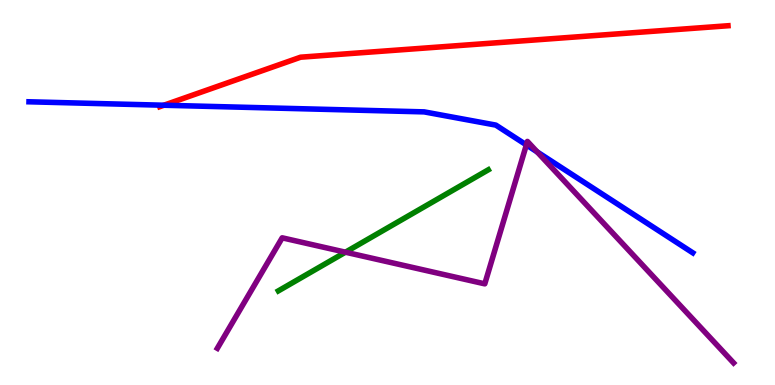[{'lines': ['blue', 'red'], 'intersections': [{'x': 2.11, 'y': 7.27}]}, {'lines': ['green', 'red'], 'intersections': []}, {'lines': ['purple', 'red'], 'intersections': []}, {'lines': ['blue', 'green'], 'intersections': []}, {'lines': ['blue', 'purple'], 'intersections': [{'x': 6.79, 'y': 6.24}, {'x': 6.93, 'y': 6.05}]}, {'lines': ['green', 'purple'], 'intersections': [{'x': 4.46, 'y': 3.45}]}]